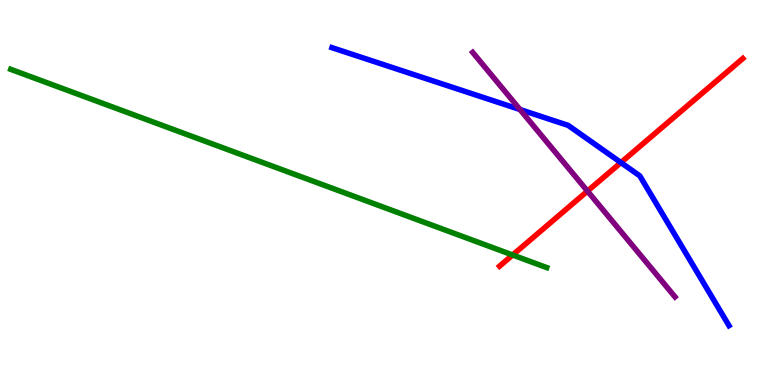[{'lines': ['blue', 'red'], 'intersections': [{'x': 8.01, 'y': 5.78}]}, {'lines': ['green', 'red'], 'intersections': [{'x': 6.61, 'y': 3.38}]}, {'lines': ['purple', 'red'], 'intersections': [{'x': 7.58, 'y': 5.04}]}, {'lines': ['blue', 'green'], 'intersections': []}, {'lines': ['blue', 'purple'], 'intersections': [{'x': 6.71, 'y': 7.16}]}, {'lines': ['green', 'purple'], 'intersections': []}]